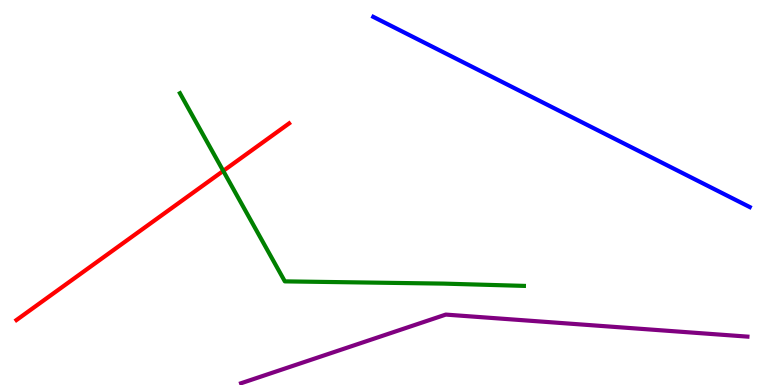[{'lines': ['blue', 'red'], 'intersections': []}, {'lines': ['green', 'red'], 'intersections': [{'x': 2.88, 'y': 5.56}]}, {'lines': ['purple', 'red'], 'intersections': []}, {'lines': ['blue', 'green'], 'intersections': []}, {'lines': ['blue', 'purple'], 'intersections': []}, {'lines': ['green', 'purple'], 'intersections': []}]